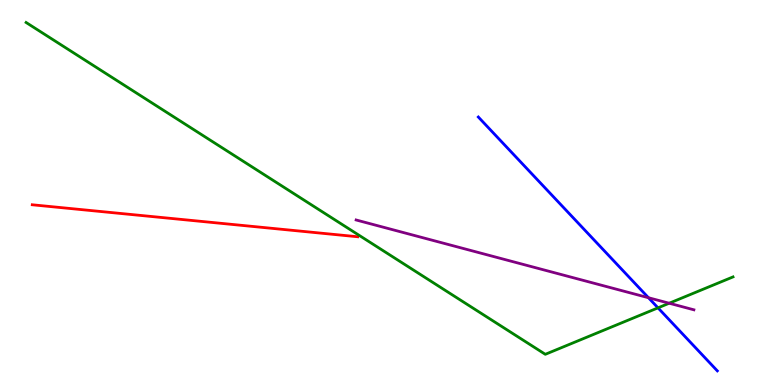[{'lines': ['blue', 'red'], 'intersections': []}, {'lines': ['green', 'red'], 'intersections': []}, {'lines': ['purple', 'red'], 'intersections': []}, {'lines': ['blue', 'green'], 'intersections': [{'x': 8.49, 'y': 2.0}]}, {'lines': ['blue', 'purple'], 'intersections': [{'x': 8.37, 'y': 2.27}]}, {'lines': ['green', 'purple'], 'intersections': [{'x': 8.63, 'y': 2.12}]}]